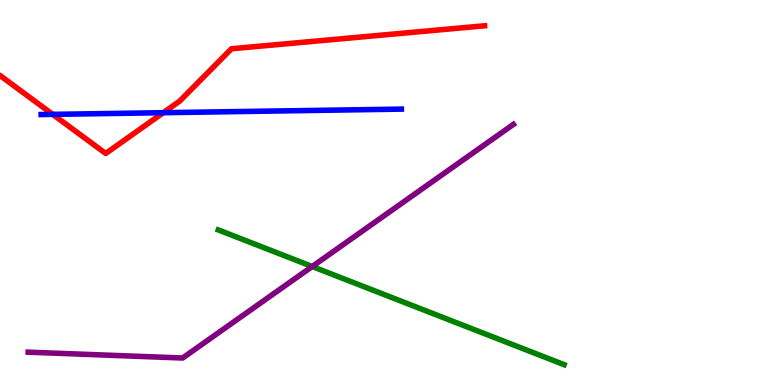[{'lines': ['blue', 'red'], 'intersections': [{'x': 0.68, 'y': 7.03}, {'x': 2.11, 'y': 7.07}]}, {'lines': ['green', 'red'], 'intersections': []}, {'lines': ['purple', 'red'], 'intersections': []}, {'lines': ['blue', 'green'], 'intersections': []}, {'lines': ['blue', 'purple'], 'intersections': []}, {'lines': ['green', 'purple'], 'intersections': [{'x': 4.03, 'y': 3.08}]}]